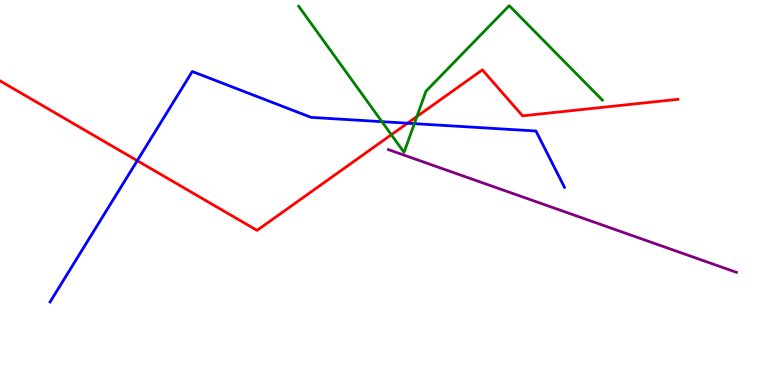[{'lines': ['blue', 'red'], 'intersections': [{'x': 1.77, 'y': 5.83}, {'x': 5.26, 'y': 6.8}]}, {'lines': ['green', 'red'], 'intersections': [{'x': 5.05, 'y': 6.5}, {'x': 5.38, 'y': 6.97}]}, {'lines': ['purple', 'red'], 'intersections': []}, {'lines': ['blue', 'green'], 'intersections': [{'x': 4.93, 'y': 6.84}, {'x': 5.35, 'y': 6.79}]}, {'lines': ['blue', 'purple'], 'intersections': []}, {'lines': ['green', 'purple'], 'intersections': []}]